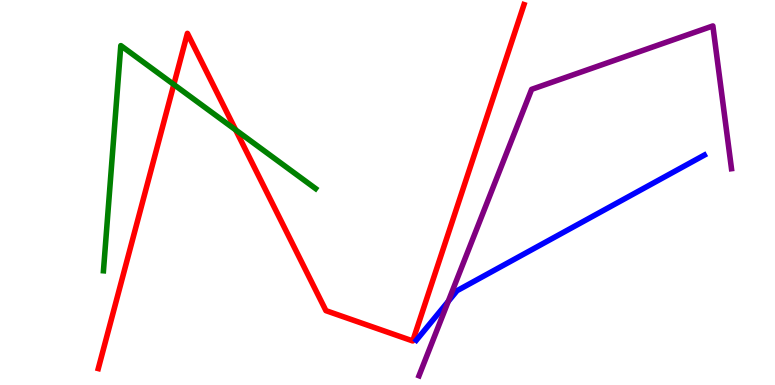[{'lines': ['blue', 'red'], 'intersections': []}, {'lines': ['green', 'red'], 'intersections': [{'x': 2.24, 'y': 7.8}, {'x': 3.04, 'y': 6.63}]}, {'lines': ['purple', 'red'], 'intersections': []}, {'lines': ['blue', 'green'], 'intersections': []}, {'lines': ['blue', 'purple'], 'intersections': [{'x': 5.78, 'y': 2.17}]}, {'lines': ['green', 'purple'], 'intersections': []}]